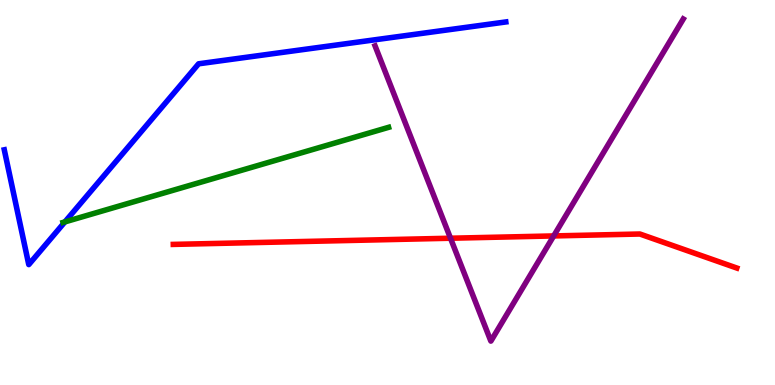[{'lines': ['blue', 'red'], 'intersections': []}, {'lines': ['green', 'red'], 'intersections': []}, {'lines': ['purple', 'red'], 'intersections': [{'x': 5.81, 'y': 3.81}, {'x': 7.14, 'y': 3.87}]}, {'lines': ['blue', 'green'], 'intersections': [{'x': 0.837, 'y': 4.24}]}, {'lines': ['blue', 'purple'], 'intersections': []}, {'lines': ['green', 'purple'], 'intersections': []}]